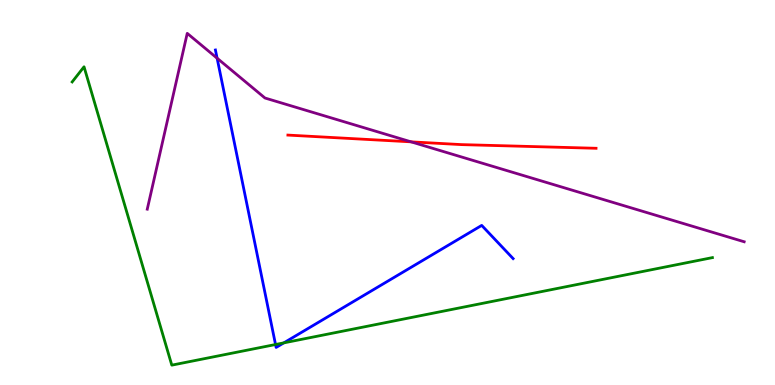[{'lines': ['blue', 'red'], 'intersections': []}, {'lines': ['green', 'red'], 'intersections': []}, {'lines': ['purple', 'red'], 'intersections': [{'x': 5.3, 'y': 6.32}]}, {'lines': ['blue', 'green'], 'intersections': [{'x': 3.56, 'y': 1.05}, {'x': 3.66, 'y': 1.09}]}, {'lines': ['blue', 'purple'], 'intersections': [{'x': 2.8, 'y': 8.49}]}, {'lines': ['green', 'purple'], 'intersections': []}]